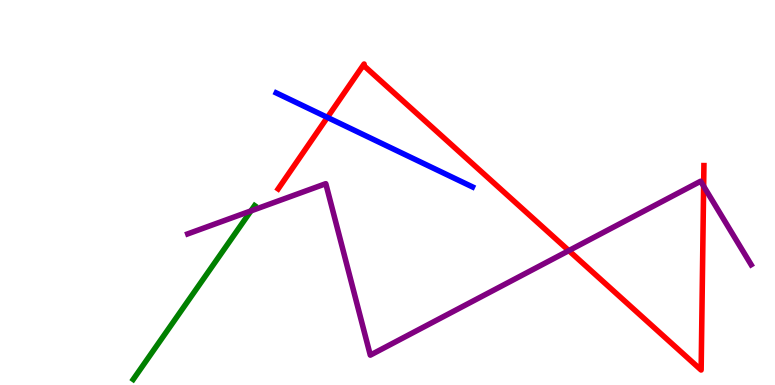[{'lines': ['blue', 'red'], 'intersections': [{'x': 4.22, 'y': 6.95}]}, {'lines': ['green', 'red'], 'intersections': []}, {'lines': ['purple', 'red'], 'intersections': [{'x': 7.34, 'y': 3.49}, {'x': 9.08, 'y': 5.16}]}, {'lines': ['blue', 'green'], 'intersections': []}, {'lines': ['blue', 'purple'], 'intersections': []}, {'lines': ['green', 'purple'], 'intersections': [{'x': 3.24, 'y': 4.52}]}]